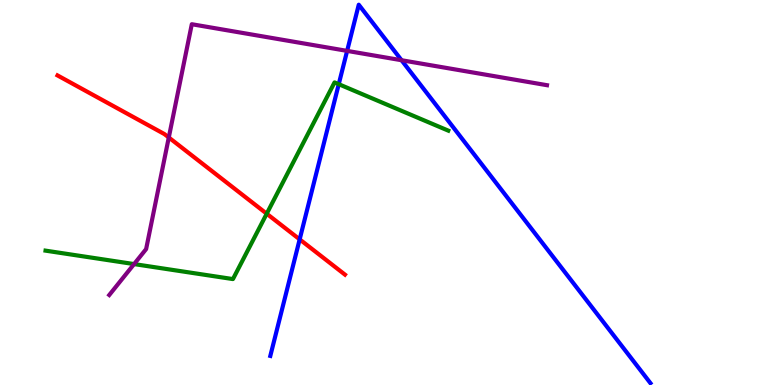[{'lines': ['blue', 'red'], 'intersections': [{'x': 3.87, 'y': 3.78}]}, {'lines': ['green', 'red'], 'intersections': [{'x': 3.44, 'y': 4.45}]}, {'lines': ['purple', 'red'], 'intersections': [{'x': 2.18, 'y': 6.43}]}, {'lines': ['blue', 'green'], 'intersections': [{'x': 4.37, 'y': 7.81}]}, {'lines': ['blue', 'purple'], 'intersections': [{'x': 4.48, 'y': 8.68}, {'x': 5.18, 'y': 8.44}]}, {'lines': ['green', 'purple'], 'intersections': [{'x': 1.73, 'y': 3.14}]}]